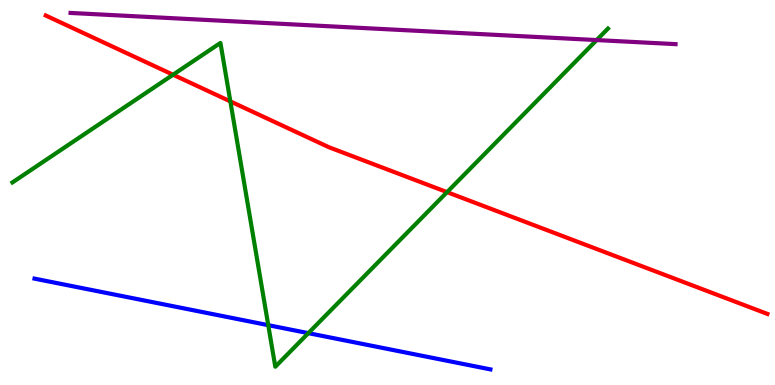[{'lines': ['blue', 'red'], 'intersections': []}, {'lines': ['green', 'red'], 'intersections': [{'x': 2.23, 'y': 8.06}, {'x': 2.97, 'y': 7.37}, {'x': 5.77, 'y': 5.01}]}, {'lines': ['purple', 'red'], 'intersections': []}, {'lines': ['blue', 'green'], 'intersections': [{'x': 3.46, 'y': 1.55}, {'x': 3.98, 'y': 1.35}]}, {'lines': ['blue', 'purple'], 'intersections': []}, {'lines': ['green', 'purple'], 'intersections': [{'x': 7.7, 'y': 8.96}]}]